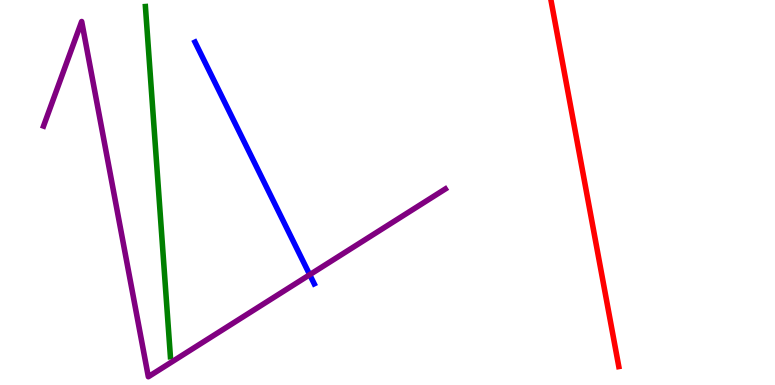[{'lines': ['blue', 'red'], 'intersections': []}, {'lines': ['green', 'red'], 'intersections': []}, {'lines': ['purple', 'red'], 'intersections': []}, {'lines': ['blue', 'green'], 'intersections': []}, {'lines': ['blue', 'purple'], 'intersections': [{'x': 4.0, 'y': 2.86}]}, {'lines': ['green', 'purple'], 'intersections': []}]